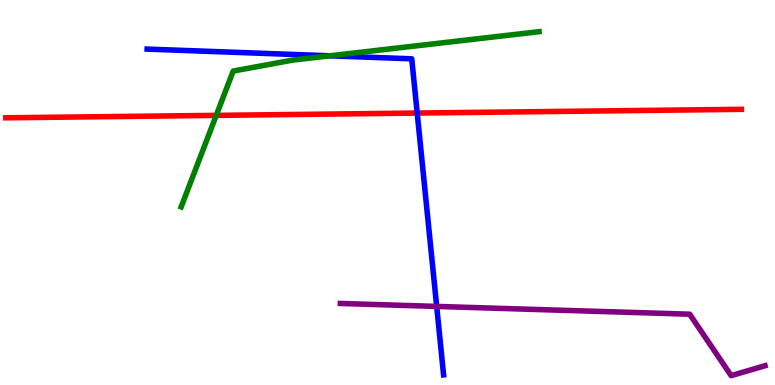[{'lines': ['blue', 'red'], 'intersections': [{'x': 5.38, 'y': 7.06}]}, {'lines': ['green', 'red'], 'intersections': [{'x': 2.79, 'y': 7.0}]}, {'lines': ['purple', 'red'], 'intersections': []}, {'lines': ['blue', 'green'], 'intersections': [{'x': 4.26, 'y': 8.55}]}, {'lines': ['blue', 'purple'], 'intersections': [{'x': 5.63, 'y': 2.04}]}, {'lines': ['green', 'purple'], 'intersections': []}]